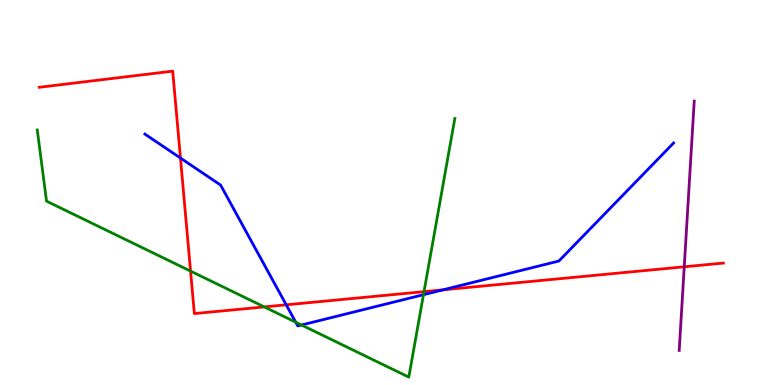[{'lines': ['blue', 'red'], 'intersections': [{'x': 2.33, 'y': 5.89}, {'x': 3.69, 'y': 2.08}, {'x': 5.72, 'y': 2.47}]}, {'lines': ['green', 'red'], 'intersections': [{'x': 2.46, 'y': 2.96}, {'x': 3.41, 'y': 2.03}, {'x': 5.47, 'y': 2.42}]}, {'lines': ['purple', 'red'], 'intersections': [{'x': 8.83, 'y': 3.07}]}, {'lines': ['blue', 'green'], 'intersections': [{'x': 3.82, 'y': 1.63}, {'x': 3.89, 'y': 1.56}, {'x': 5.46, 'y': 2.35}]}, {'lines': ['blue', 'purple'], 'intersections': []}, {'lines': ['green', 'purple'], 'intersections': []}]